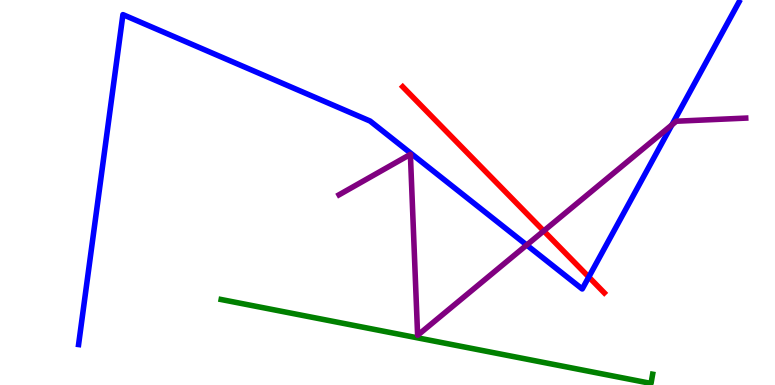[{'lines': ['blue', 'red'], 'intersections': [{'x': 7.6, 'y': 2.81}]}, {'lines': ['green', 'red'], 'intersections': []}, {'lines': ['purple', 'red'], 'intersections': [{'x': 7.02, 'y': 4.0}]}, {'lines': ['blue', 'green'], 'intersections': []}, {'lines': ['blue', 'purple'], 'intersections': [{'x': 6.8, 'y': 3.64}, {'x': 8.67, 'y': 6.76}]}, {'lines': ['green', 'purple'], 'intersections': []}]